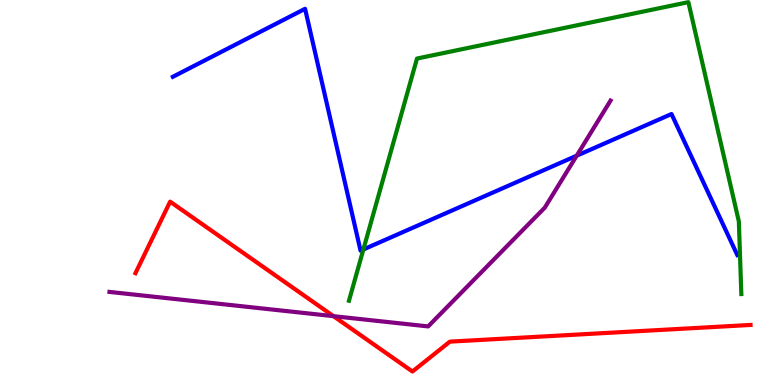[{'lines': ['blue', 'red'], 'intersections': []}, {'lines': ['green', 'red'], 'intersections': []}, {'lines': ['purple', 'red'], 'intersections': [{'x': 4.3, 'y': 1.79}]}, {'lines': ['blue', 'green'], 'intersections': [{'x': 4.69, 'y': 3.52}]}, {'lines': ['blue', 'purple'], 'intersections': [{'x': 7.44, 'y': 5.96}]}, {'lines': ['green', 'purple'], 'intersections': []}]